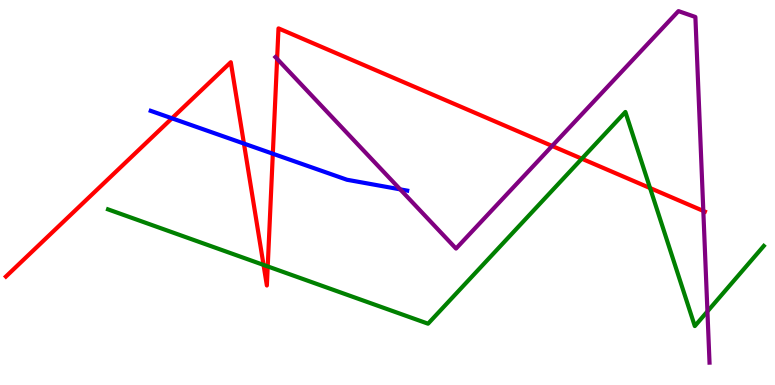[{'lines': ['blue', 'red'], 'intersections': [{'x': 2.22, 'y': 6.93}, {'x': 3.15, 'y': 6.27}, {'x': 3.52, 'y': 6.01}]}, {'lines': ['green', 'red'], 'intersections': [{'x': 3.4, 'y': 3.12}, {'x': 3.45, 'y': 3.08}, {'x': 7.51, 'y': 5.88}, {'x': 8.39, 'y': 5.12}]}, {'lines': ['purple', 'red'], 'intersections': [{'x': 3.58, 'y': 8.47}, {'x': 7.12, 'y': 6.21}, {'x': 9.08, 'y': 4.52}]}, {'lines': ['blue', 'green'], 'intersections': []}, {'lines': ['blue', 'purple'], 'intersections': [{'x': 5.16, 'y': 5.08}]}, {'lines': ['green', 'purple'], 'intersections': [{'x': 9.13, 'y': 1.91}]}]